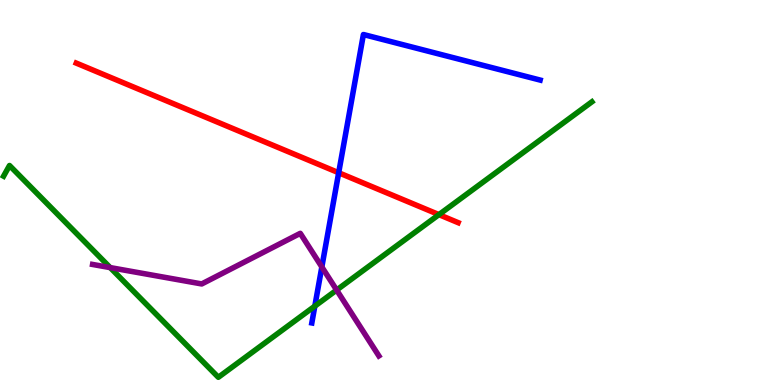[{'lines': ['blue', 'red'], 'intersections': [{'x': 4.37, 'y': 5.51}]}, {'lines': ['green', 'red'], 'intersections': [{'x': 5.66, 'y': 4.43}]}, {'lines': ['purple', 'red'], 'intersections': []}, {'lines': ['blue', 'green'], 'intersections': [{'x': 4.06, 'y': 2.05}]}, {'lines': ['blue', 'purple'], 'intersections': [{'x': 4.15, 'y': 3.07}]}, {'lines': ['green', 'purple'], 'intersections': [{'x': 1.42, 'y': 3.05}, {'x': 4.34, 'y': 2.47}]}]